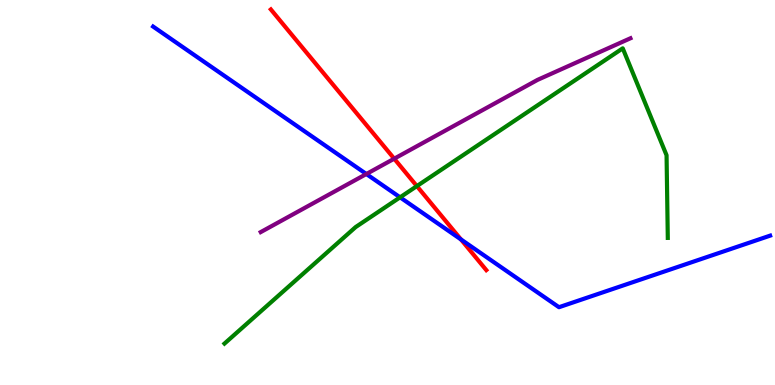[{'lines': ['blue', 'red'], 'intersections': [{'x': 5.95, 'y': 3.78}]}, {'lines': ['green', 'red'], 'intersections': [{'x': 5.38, 'y': 5.17}]}, {'lines': ['purple', 'red'], 'intersections': [{'x': 5.09, 'y': 5.88}]}, {'lines': ['blue', 'green'], 'intersections': [{'x': 5.16, 'y': 4.87}]}, {'lines': ['blue', 'purple'], 'intersections': [{'x': 4.73, 'y': 5.48}]}, {'lines': ['green', 'purple'], 'intersections': []}]